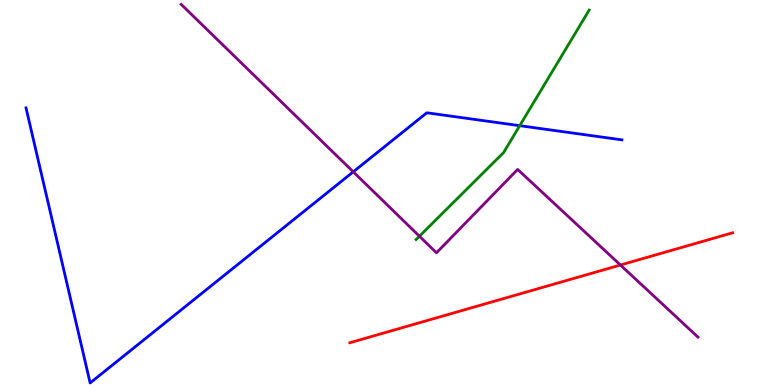[{'lines': ['blue', 'red'], 'intersections': []}, {'lines': ['green', 'red'], 'intersections': []}, {'lines': ['purple', 'red'], 'intersections': [{'x': 8.01, 'y': 3.12}]}, {'lines': ['blue', 'green'], 'intersections': [{'x': 6.71, 'y': 6.74}]}, {'lines': ['blue', 'purple'], 'intersections': [{'x': 4.56, 'y': 5.54}]}, {'lines': ['green', 'purple'], 'intersections': [{'x': 5.41, 'y': 3.86}]}]